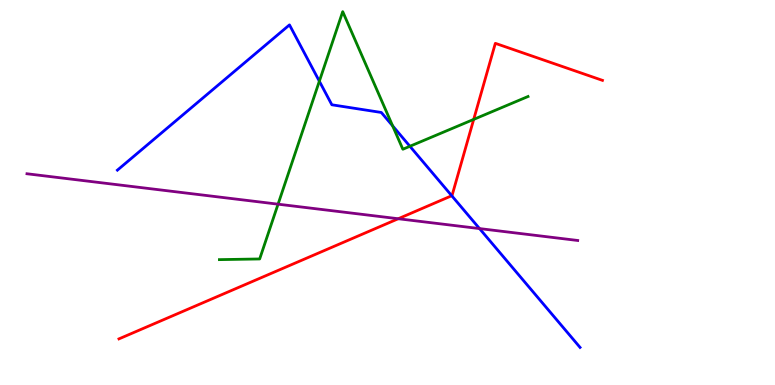[{'lines': ['blue', 'red'], 'intersections': [{'x': 5.83, 'y': 4.92}]}, {'lines': ['green', 'red'], 'intersections': [{'x': 6.11, 'y': 6.9}]}, {'lines': ['purple', 'red'], 'intersections': [{'x': 5.14, 'y': 4.32}]}, {'lines': ['blue', 'green'], 'intersections': [{'x': 4.12, 'y': 7.89}, {'x': 5.07, 'y': 6.73}, {'x': 5.29, 'y': 6.2}]}, {'lines': ['blue', 'purple'], 'intersections': [{'x': 6.19, 'y': 4.06}]}, {'lines': ['green', 'purple'], 'intersections': [{'x': 3.59, 'y': 4.7}]}]